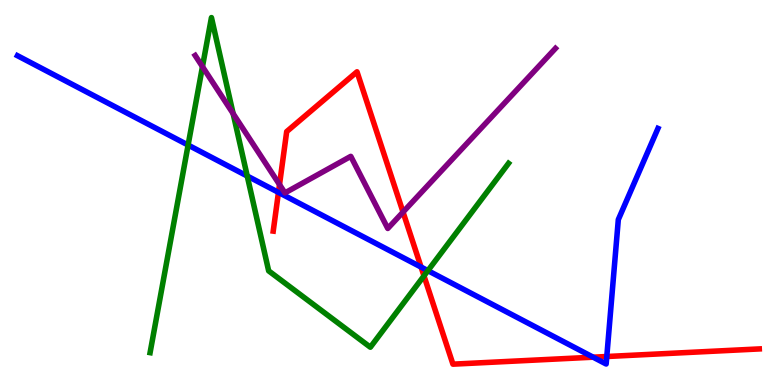[{'lines': ['blue', 'red'], 'intersections': [{'x': 3.59, 'y': 5.0}, {'x': 5.43, 'y': 3.06}, {'x': 7.65, 'y': 0.722}, {'x': 7.83, 'y': 0.74}]}, {'lines': ['green', 'red'], 'intersections': [{'x': 5.47, 'y': 2.83}]}, {'lines': ['purple', 'red'], 'intersections': [{'x': 3.61, 'y': 5.21}, {'x': 5.2, 'y': 4.49}]}, {'lines': ['blue', 'green'], 'intersections': [{'x': 2.43, 'y': 6.23}, {'x': 3.19, 'y': 5.43}, {'x': 5.52, 'y': 2.97}]}, {'lines': ['blue', 'purple'], 'intersections': []}, {'lines': ['green', 'purple'], 'intersections': [{'x': 2.61, 'y': 8.27}, {'x': 3.01, 'y': 7.05}]}]